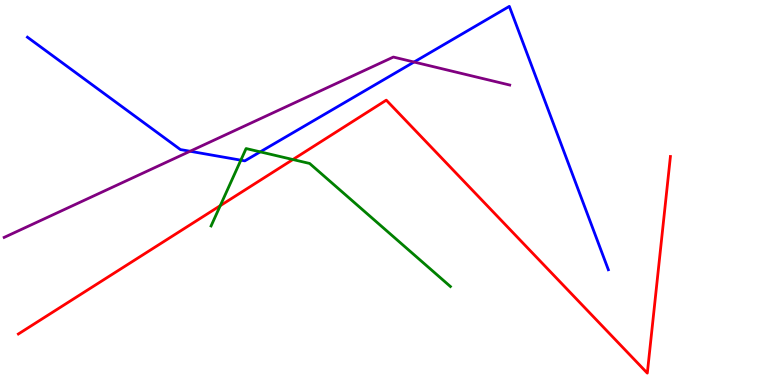[{'lines': ['blue', 'red'], 'intersections': []}, {'lines': ['green', 'red'], 'intersections': [{'x': 2.84, 'y': 4.66}, {'x': 3.78, 'y': 5.86}]}, {'lines': ['purple', 'red'], 'intersections': []}, {'lines': ['blue', 'green'], 'intersections': [{'x': 3.11, 'y': 5.84}, {'x': 3.36, 'y': 6.06}]}, {'lines': ['blue', 'purple'], 'intersections': [{'x': 2.45, 'y': 6.07}, {'x': 5.34, 'y': 8.39}]}, {'lines': ['green', 'purple'], 'intersections': []}]